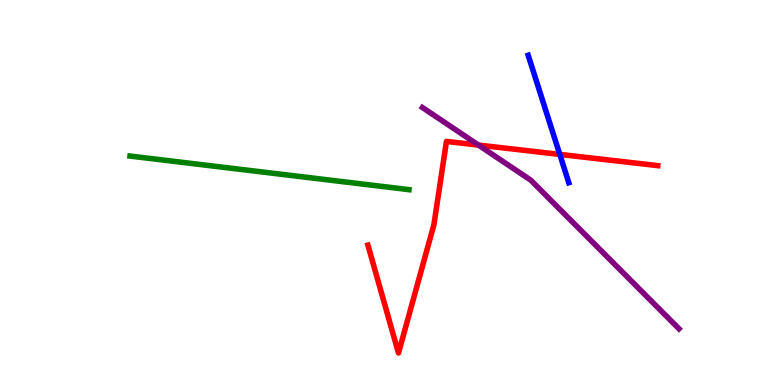[{'lines': ['blue', 'red'], 'intersections': [{'x': 7.22, 'y': 5.99}]}, {'lines': ['green', 'red'], 'intersections': []}, {'lines': ['purple', 'red'], 'intersections': [{'x': 6.17, 'y': 6.23}]}, {'lines': ['blue', 'green'], 'intersections': []}, {'lines': ['blue', 'purple'], 'intersections': []}, {'lines': ['green', 'purple'], 'intersections': []}]